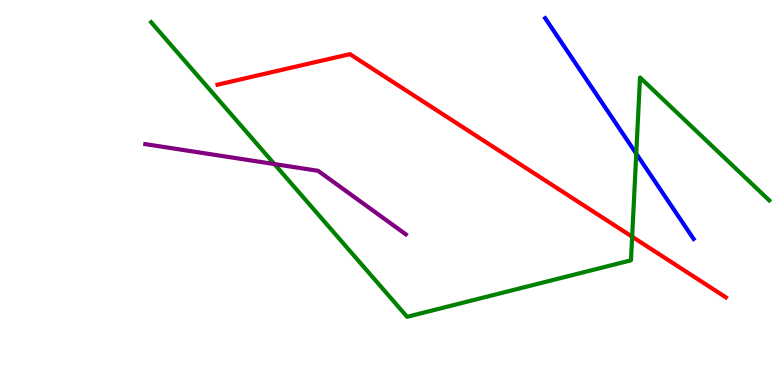[{'lines': ['blue', 'red'], 'intersections': []}, {'lines': ['green', 'red'], 'intersections': [{'x': 8.16, 'y': 3.85}]}, {'lines': ['purple', 'red'], 'intersections': []}, {'lines': ['blue', 'green'], 'intersections': [{'x': 8.21, 'y': 6.01}]}, {'lines': ['blue', 'purple'], 'intersections': []}, {'lines': ['green', 'purple'], 'intersections': [{'x': 3.54, 'y': 5.74}]}]